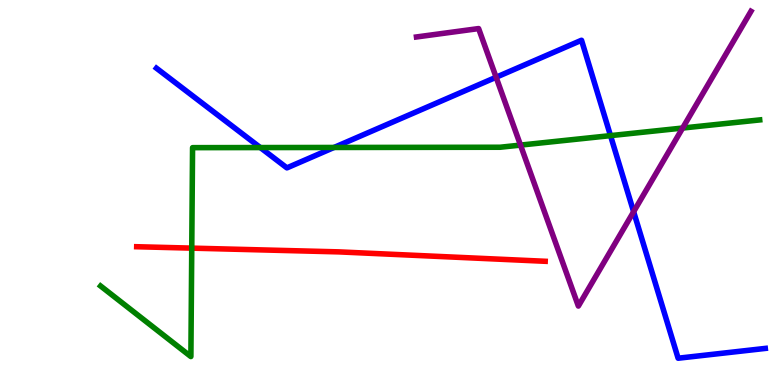[{'lines': ['blue', 'red'], 'intersections': []}, {'lines': ['green', 'red'], 'intersections': [{'x': 2.47, 'y': 3.56}]}, {'lines': ['purple', 'red'], 'intersections': []}, {'lines': ['blue', 'green'], 'intersections': [{'x': 3.36, 'y': 6.17}, {'x': 4.31, 'y': 6.17}, {'x': 7.88, 'y': 6.48}]}, {'lines': ['blue', 'purple'], 'intersections': [{'x': 6.4, 'y': 7.99}, {'x': 8.18, 'y': 4.5}]}, {'lines': ['green', 'purple'], 'intersections': [{'x': 6.72, 'y': 6.23}, {'x': 8.81, 'y': 6.67}]}]